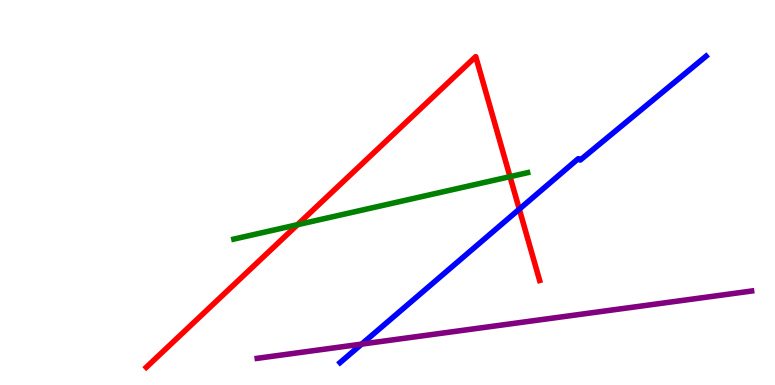[{'lines': ['blue', 'red'], 'intersections': [{'x': 6.7, 'y': 4.57}]}, {'lines': ['green', 'red'], 'intersections': [{'x': 3.84, 'y': 4.16}, {'x': 6.58, 'y': 5.41}]}, {'lines': ['purple', 'red'], 'intersections': []}, {'lines': ['blue', 'green'], 'intersections': []}, {'lines': ['blue', 'purple'], 'intersections': [{'x': 4.67, 'y': 1.06}]}, {'lines': ['green', 'purple'], 'intersections': []}]